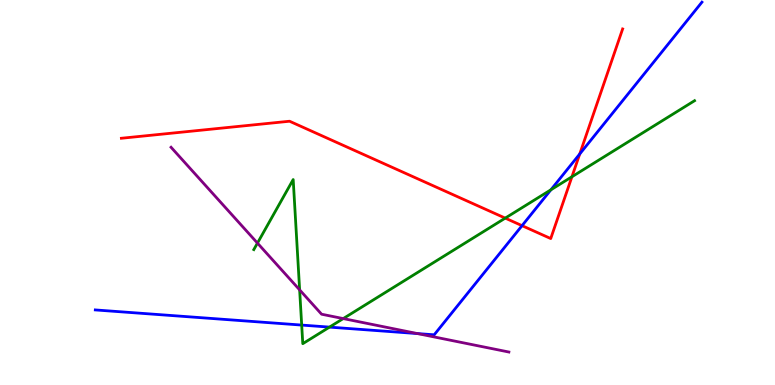[{'lines': ['blue', 'red'], 'intersections': [{'x': 6.74, 'y': 4.14}, {'x': 7.48, 'y': 6.0}]}, {'lines': ['green', 'red'], 'intersections': [{'x': 6.52, 'y': 4.33}, {'x': 7.38, 'y': 5.41}]}, {'lines': ['purple', 'red'], 'intersections': []}, {'lines': ['blue', 'green'], 'intersections': [{'x': 3.89, 'y': 1.56}, {'x': 4.25, 'y': 1.5}, {'x': 7.11, 'y': 5.07}]}, {'lines': ['blue', 'purple'], 'intersections': [{'x': 5.39, 'y': 1.34}]}, {'lines': ['green', 'purple'], 'intersections': [{'x': 3.32, 'y': 3.69}, {'x': 3.87, 'y': 2.47}, {'x': 4.43, 'y': 1.73}]}]